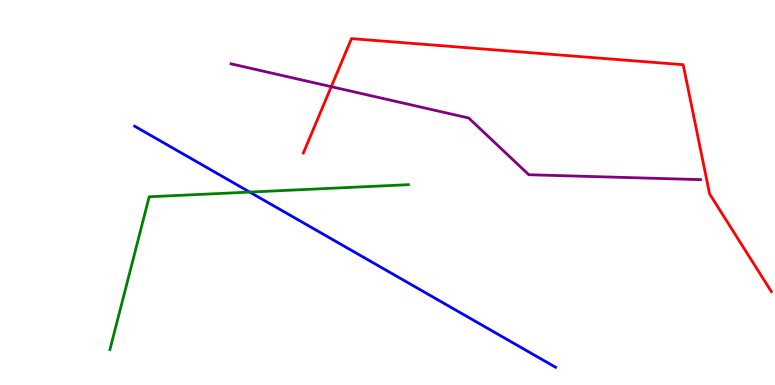[{'lines': ['blue', 'red'], 'intersections': []}, {'lines': ['green', 'red'], 'intersections': []}, {'lines': ['purple', 'red'], 'intersections': [{'x': 4.27, 'y': 7.75}]}, {'lines': ['blue', 'green'], 'intersections': [{'x': 3.22, 'y': 5.01}]}, {'lines': ['blue', 'purple'], 'intersections': []}, {'lines': ['green', 'purple'], 'intersections': []}]